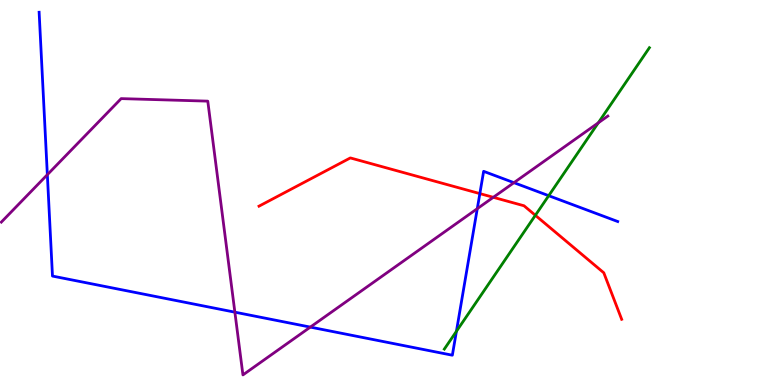[{'lines': ['blue', 'red'], 'intersections': [{'x': 6.19, 'y': 4.97}]}, {'lines': ['green', 'red'], 'intersections': [{'x': 6.91, 'y': 4.41}]}, {'lines': ['purple', 'red'], 'intersections': [{'x': 6.37, 'y': 4.88}]}, {'lines': ['blue', 'green'], 'intersections': [{'x': 5.89, 'y': 1.39}, {'x': 7.08, 'y': 4.92}]}, {'lines': ['blue', 'purple'], 'intersections': [{'x': 0.611, 'y': 5.46}, {'x': 3.03, 'y': 1.89}, {'x': 4.0, 'y': 1.5}, {'x': 6.16, 'y': 4.58}, {'x': 6.63, 'y': 5.26}]}, {'lines': ['green', 'purple'], 'intersections': [{'x': 7.72, 'y': 6.81}]}]